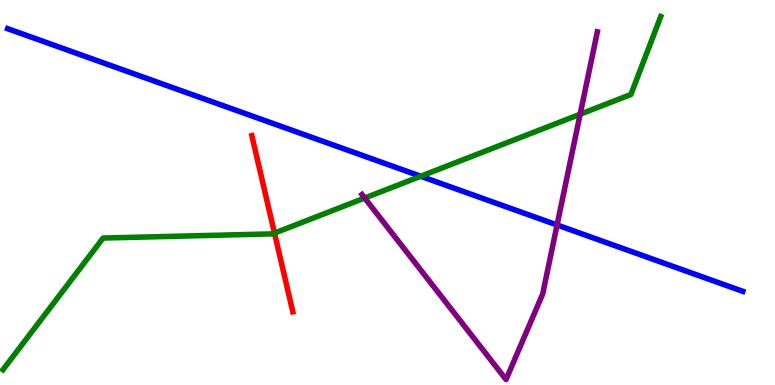[{'lines': ['blue', 'red'], 'intersections': []}, {'lines': ['green', 'red'], 'intersections': [{'x': 3.54, 'y': 3.95}]}, {'lines': ['purple', 'red'], 'intersections': []}, {'lines': ['blue', 'green'], 'intersections': [{'x': 5.43, 'y': 5.42}]}, {'lines': ['blue', 'purple'], 'intersections': [{'x': 7.19, 'y': 4.16}]}, {'lines': ['green', 'purple'], 'intersections': [{'x': 4.71, 'y': 4.86}, {'x': 7.49, 'y': 7.03}]}]